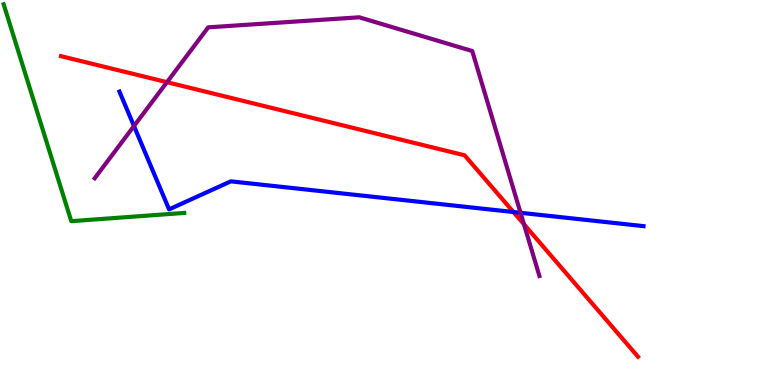[{'lines': ['blue', 'red'], 'intersections': [{'x': 6.63, 'y': 4.49}]}, {'lines': ['green', 'red'], 'intersections': []}, {'lines': ['purple', 'red'], 'intersections': [{'x': 2.15, 'y': 7.87}, {'x': 6.76, 'y': 4.18}]}, {'lines': ['blue', 'green'], 'intersections': []}, {'lines': ['blue', 'purple'], 'intersections': [{'x': 1.73, 'y': 6.73}, {'x': 6.72, 'y': 4.47}]}, {'lines': ['green', 'purple'], 'intersections': []}]